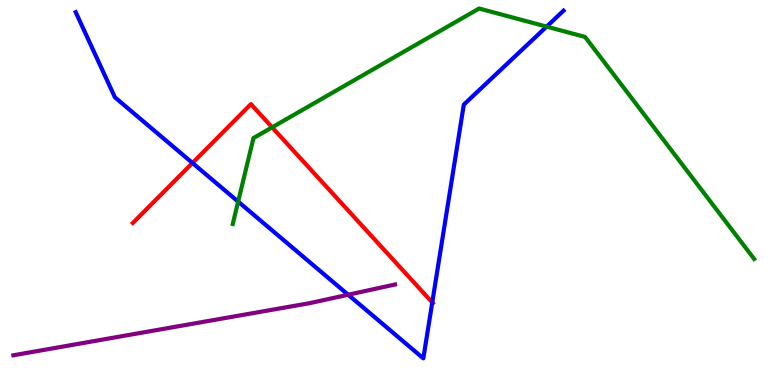[{'lines': ['blue', 'red'], 'intersections': [{'x': 2.48, 'y': 5.77}, {'x': 5.58, 'y': 2.14}]}, {'lines': ['green', 'red'], 'intersections': [{'x': 3.51, 'y': 6.69}]}, {'lines': ['purple', 'red'], 'intersections': []}, {'lines': ['blue', 'green'], 'intersections': [{'x': 3.07, 'y': 4.76}, {'x': 7.05, 'y': 9.31}]}, {'lines': ['blue', 'purple'], 'intersections': [{'x': 4.49, 'y': 2.34}]}, {'lines': ['green', 'purple'], 'intersections': []}]